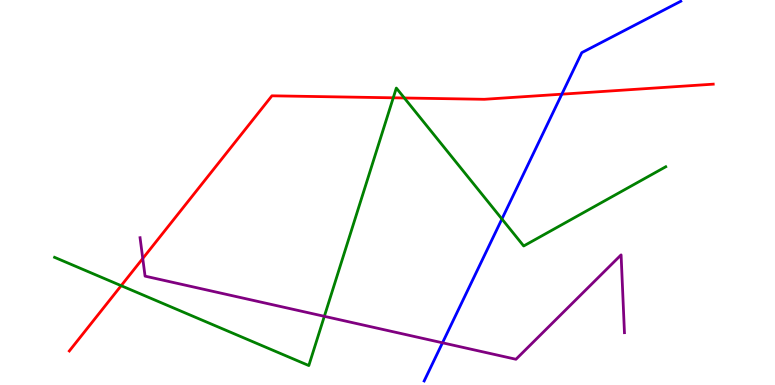[{'lines': ['blue', 'red'], 'intersections': [{'x': 7.25, 'y': 7.55}]}, {'lines': ['green', 'red'], 'intersections': [{'x': 1.56, 'y': 2.58}, {'x': 5.07, 'y': 7.46}, {'x': 5.22, 'y': 7.45}]}, {'lines': ['purple', 'red'], 'intersections': [{'x': 1.84, 'y': 3.29}]}, {'lines': ['blue', 'green'], 'intersections': [{'x': 6.48, 'y': 4.31}]}, {'lines': ['blue', 'purple'], 'intersections': [{'x': 5.71, 'y': 1.1}]}, {'lines': ['green', 'purple'], 'intersections': [{'x': 4.18, 'y': 1.78}]}]